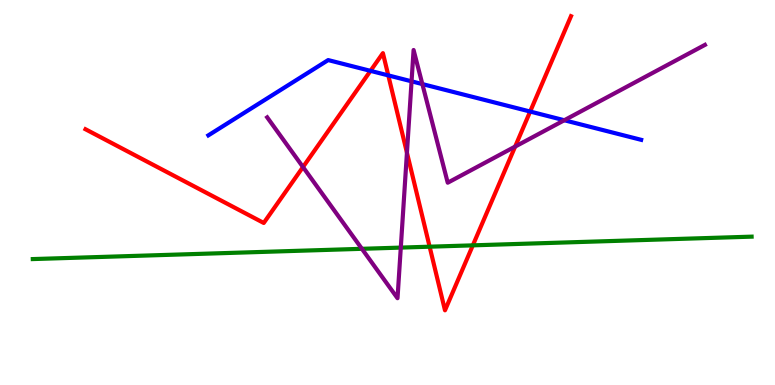[{'lines': ['blue', 'red'], 'intersections': [{'x': 4.78, 'y': 8.16}, {'x': 5.01, 'y': 8.04}, {'x': 6.84, 'y': 7.1}]}, {'lines': ['green', 'red'], 'intersections': [{'x': 5.54, 'y': 3.59}, {'x': 6.1, 'y': 3.63}]}, {'lines': ['purple', 'red'], 'intersections': [{'x': 3.91, 'y': 5.66}, {'x': 5.25, 'y': 6.03}, {'x': 6.65, 'y': 6.19}]}, {'lines': ['blue', 'green'], 'intersections': []}, {'lines': ['blue', 'purple'], 'intersections': [{'x': 5.31, 'y': 7.89}, {'x': 5.45, 'y': 7.82}, {'x': 7.28, 'y': 6.88}]}, {'lines': ['green', 'purple'], 'intersections': [{'x': 4.67, 'y': 3.54}, {'x': 5.17, 'y': 3.57}]}]